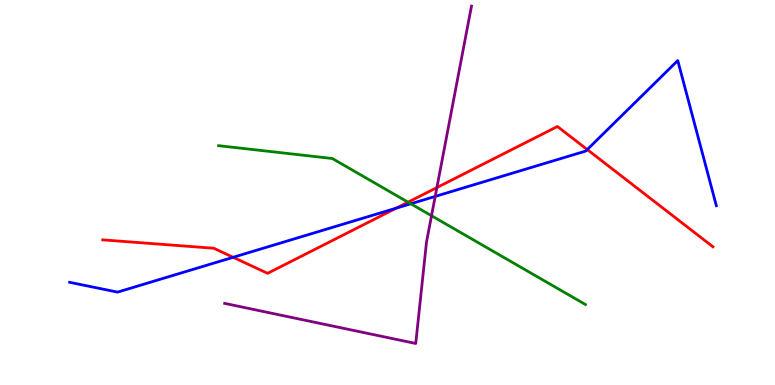[{'lines': ['blue', 'red'], 'intersections': [{'x': 3.01, 'y': 3.32}, {'x': 5.11, 'y': 4.59}, {'x': 7.58, 'y': 6.12}]}, {'lines': ['green', 'red'], 'intersections': [{'x': 5.26, 'y': 4.75}]}, {'lines': ['purple', 'red'], 'intersections': [{'x': 5.64, 'y': 5.13}]}, {'lines': ['blue', 'green'], 'intersections': [{'x': 5.3, 'y': 4.71}]}, {'lines': ['blue', 'purple'], 'intersections': [{'x': 5.62, 'y': 4.9}]}, {'lines': ['green', 'purple'], 'intersections': [{'x': 5.57, 'y': 4.4}]}]